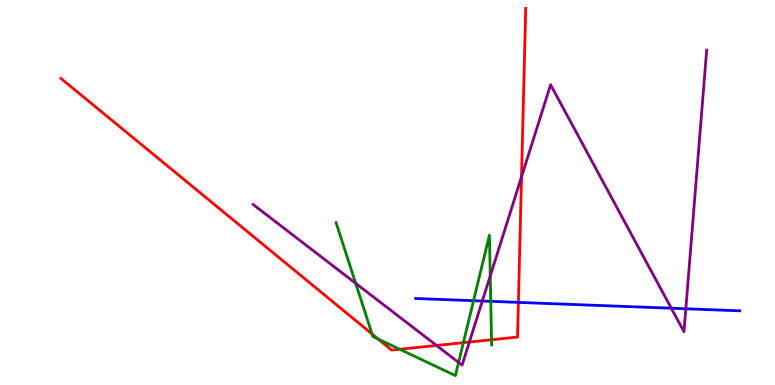[{'lines': ['blue', 'red'], 'intersections': [{'x': 6.69, 'y': 2.15}]}, {'lines': ['green', 'red'], 'intersections': [{'x': 4.8, 'y': 1.32}, {'x': 4.88, 'y': 1.19}, {'x': 5.16, 'y': 0.928}, {'x': 5.98, 'y': 1.1}, {'x': 6.34, 'y': 1.18}]}, {'lines': ['purple', 'red'], 'intersections': [{'x': 5.63, 'y': 1.03}, {'x': 6.06, 'y': 1.12}, {'x': 6.73, 'y': 5.41}]}, {'lines': ['blue', 'green'], 'intersections': [{'x': 6.11, 'y': 2.19}, {'x': 6.33, 'y': 2.17}]}, {'lines': ['blue', 'purple'], 'intersections': [{'x': 6.22, 'y': 2.18}, {'x': 8.66, 'y': 1.99}, {'x': 8.85, 'y': 1.98}]}, {'lines': ['green', 'purple'], 'intersections': [{'x': 4.59, 'y': 2.64}, {'x': 5.92, 'y': 0.587}, {'x': 6.33, 'y': 2.83}]}]